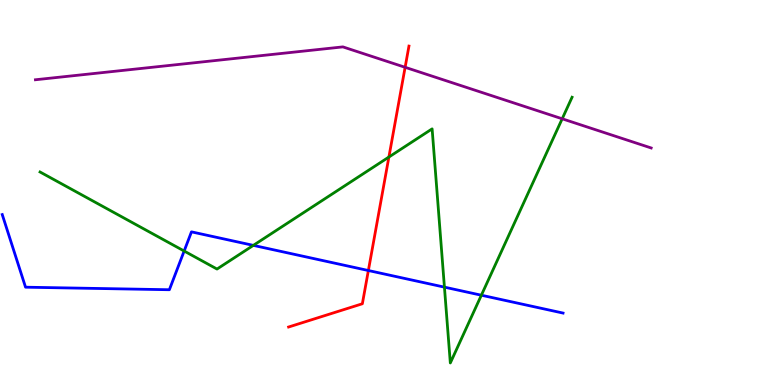[{'lines': ['blue', 'red'], 'intersections': [{'x': 4.75, 'y': 2.97}]}, {'lines': ['green', 'red'], 'intersections': [{'x': 5.02, 'y': 5.92}]}, {'lines': ['purple', 'red'], 'intersections': [{'x': 5.23, 'y': 8.25}]}, {'lines': ['blue', 'green'], 'intersections': [{'x': 2.38, 'y': 3.48}, {'x': 3.27, 'y': 3.63}, {'x': 5.73, 'y': 2.54}, {'x': 6.21, 'y': 2.33}]}, {'lines': ['blue', 'purple'], 'intersections': []}, {'lines': ['green', 'purple'], 'intersections': [{'x': 7.25, 'y': 6.91}]}]